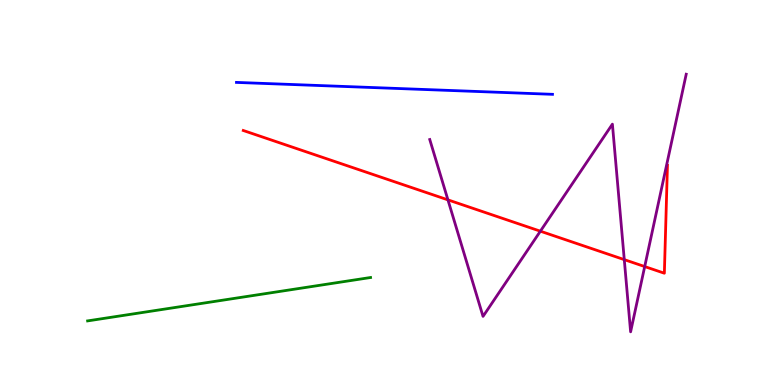[{'lines': ['blue', 'red'], 'intersections': []}, {'lines': ['green', 'red'], 'intersections': []}, {'lines': ['purple', 'red'], 'intersections': [{'x': 5.78, 'y': 4.81}, {'x': 6.97, 'y': 4.0}, {'x': 8.06, 'y': 3.26}, {'x': 8.32, 'y': 3.08}]}, {'lines': ['blue', 'green'], 'intersections': []}, {'lines': ['blue', 'purple'], 'intersections': []}, {'lines': ['green', 'purple'], 'intersections': []}]